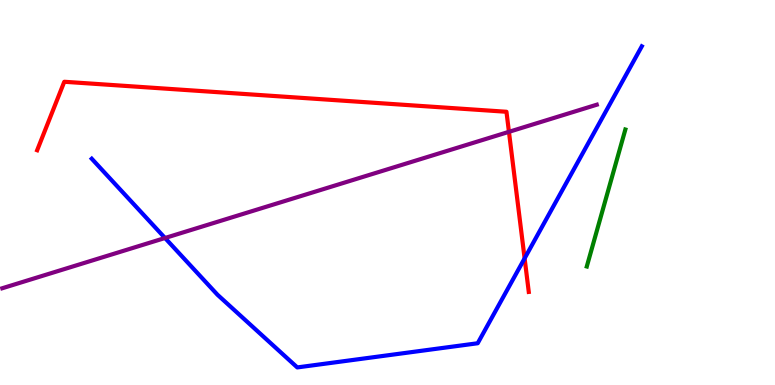[{'lines': ['blue', 'red'], 'intersections': [{'x': 6.77, 'y': 3.29}]}, {'lines': ['green', 'red'], 'intersections': []}, {'lines': ['purple', 'red'], 'intersections': [{'x': 6.57, 'y': 6.58}]}, {'lines': ['blue', 'green'], 'intersections': []}, {'lines': ['blue', 'purple'], 'intersections': [{'x': 2.13, 'y': 3.82}]}, {'lines': ['green', 'purple'], 'intersections': []}]